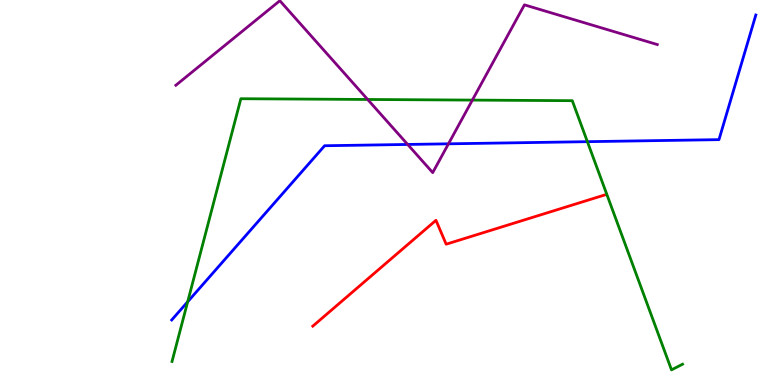[{'lines': ['blue', 'red'], 'intersections': []}, {'lines': ['green', 'red'], 'intersections': []}, {'lines': ['purple', 'red'], 'intersections': []}, {'lines': ['blue', 'green'], 'intersections': [{'x': 2.42, 'y': 2.16}, {'x': 7.58, 'y': 6.32}]}, {'lines': ['blue', 'purple'], 'intersections': [{'x': 5.26, 'y': 6.25}, {'x': 5.79, 'y': 6.26}]}, {'lines': ['green', 'purple'], 'intersections': [{'x': 4.74, 'y': 7.42}, {'x': 6.1, 'y': 7.4}]}]